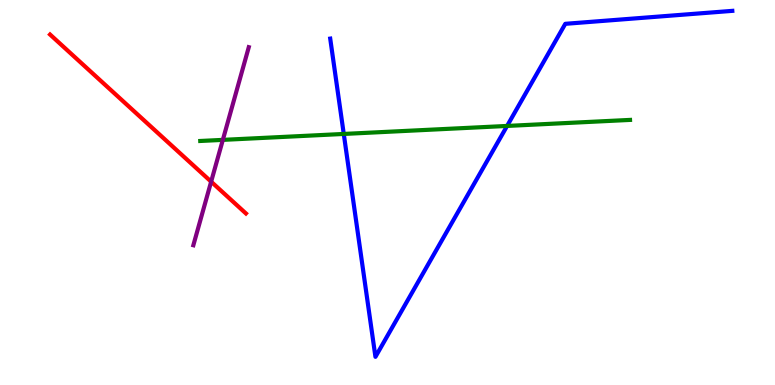[{'lines': ['blue', 'red'], 'intersections': []}, {'lines': ['green', 'red'], 'intersections': []}, {'lines': ['purple', 'red'], 'intersections': [{'x': 2.72, 'y': 5.28}]}, {'lines': ['blue', 'green'], 'intersections': [{'x': 4.44, 'y': 6.52}, {'x': 6.54, 'y': 6.73}]}, {'lines': ['blue', 'purple'], 'intersections': []}, {'lines': ['green', 'purple'], 'intersections': [{'x': 2.88, 'y': 6.37}]}]